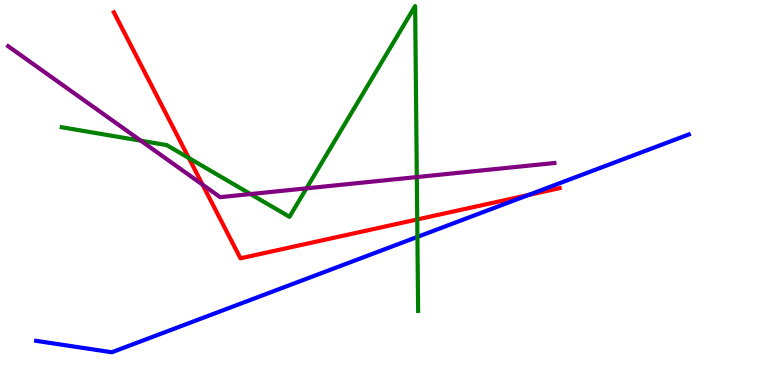[{'lines': ['blue', 'red'], 'intersections': [{'x': 6.82, 'y': 4.94}]}, {'lines': ['green', 'red'], 'intersections': [{'x': 2.44, 'y': 5.89}, {'x': 5.38, 'y': 4.3}]}, {'lines': ['purple', 'red'], 'intersections': [{'x': 2.61, 'y': 5.2}]}, {'lines': ['blue', 'green'], 'intersections': [{'x': 5.39, 'y': 3.85}]}, {'lines': ['blue', 'purple'], 'intersections': []}, {'lines': ['green', 'purple'], 'intersections': [{'x': 1.82, 'y': 6.35}, {'x': 3.23, 'y': 4.96}, {'x': 3.95, 'y': 5.11}, {'x': 5.38, 'y': 5.4}]}]